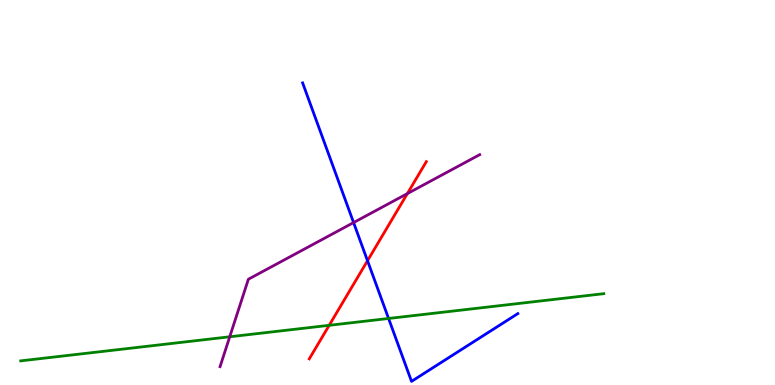[{'lines': ['blue', 'red'], 'intersections': [{'x': 4.74, 'y': 3.23}]}, {'lines': ['green', 'red'], 'intersections': [{'x': 4.25, 'y': 1.55}]}, {'lines': ['purple', 'red'], 'intersections': [{'x': 5.26, 'y': 4.97}]}, {'lines': ['blue', 'green'], 'intersections': [{'x': 5.01, 'y': 1.73}]}, {'lines': ['blue', 'purple'], 'intersections': [{'x': 4.56, 'y': 4.22}]}, {'lines': ['green', 'purple'], 'intersections': [{'x': 2.96, 'y': 1.25}]}]